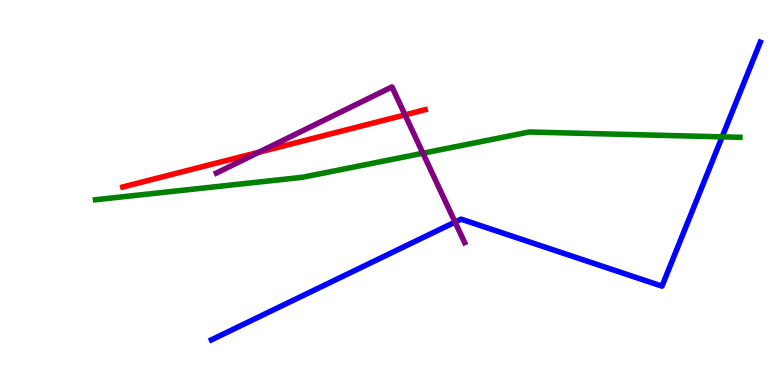[{'lines': ['blue', 'red'], 'intersections': []}, {'lines': ['green', 'red'], 'intersections': []}, {'lines': ['purple', 'red'], 'intersections': [{'x': 3.34, 'y': 6.05}, {'x': 5.23, 'y': 7.02}]}, {'lines': ['blue', 'green'], 'intersections': [{'x': 9.32, 'y': 6.45}]}, {'lines': ['blue', 'purple'], 'intersections': [{'x': 5.87, 'y': 4.23}]}, {'lines': ['green', 'purple'], 'intersections': [{'x': 5.46, 'y': 6.02}]}]